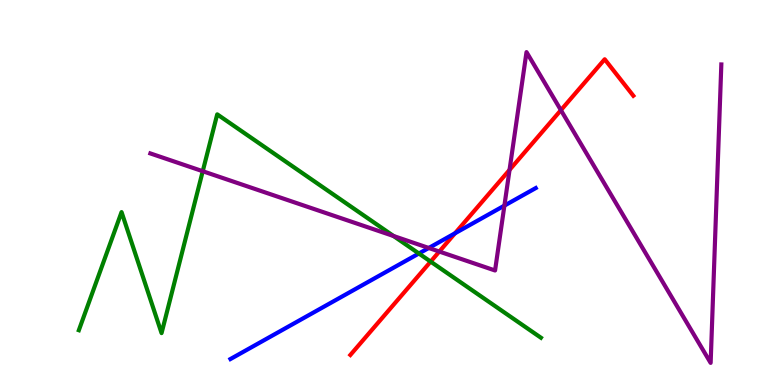[{'lines': ['blue', 'red'], 'intersections': [{'x': 5.87, 'y': 3.94}]}, {'lines': ['green', 'red'], 'intersections': [{'x': 5.56, 'y': 3.2}]}, {'lines': ['purple', 'red'], 'intersections': [{'x': 5.67, 'y': 3.47}, {'x': 6.57, 'y': 5.59}, {'x': 7.24, 'y': 7.14}]}, {'lines': ['blue', 'green'], 'intersections': [{'x': 5.41, 'y': 3.42}]}, {'lines': ['blue', 'purple'], 'intersections': [{'x': 5.53, 'y': 3.56}, {'x': 6.51, 'y': 4.66}]}, {'lines': ['green', 'purple'], 'intersections': [{'x': 2.62, 'y': 5.55}, {'x': 5.08, 'y': 3.87}]}]